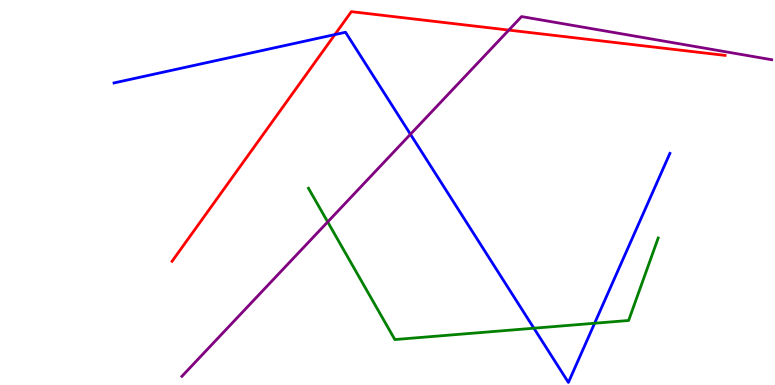[{'lines': ['blue', 'red'], 'intersections': [{'x': 4.32, 'y': 9.1}]}, {'lines': ['green', 'red'], 'intersections': []}, {'lines': ['purple', 'red'], 'intersections': [{'x': 6.57, 'y': 9.22}]}, {'lines': ['blue', 'green'], 'intersections': [{'x': 6.89, 'y': 1.48}, {'x': 7.67, 'y': 1.6}]}, {'lines': ['blue', 'purple'], 'intersections': [{'x': 5.3, 'y': 6.51}]}, {'lines': ['green', 'purple'], 'intersections': [{'x': 4.23, 'y': 4.24}]}]